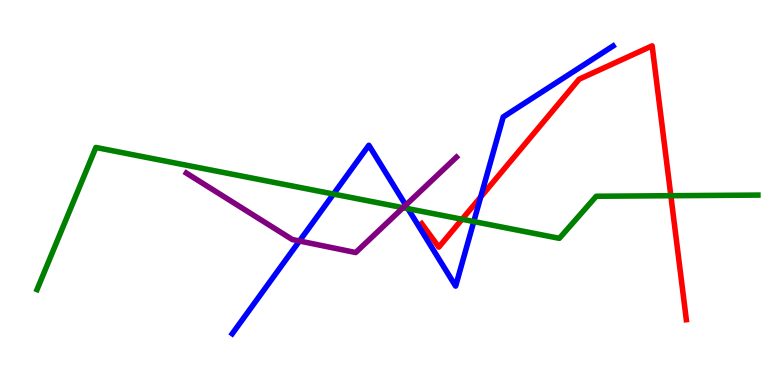[{'lines': ['blue', 'red'], 'intersections': [{'x': 6.2, 'y': 4.88}]}, {'lines': ['green', 'red'], 'intersections': [{'x': 5.96, 'y': 4.3}, {'x': 8.66, 'y': 4.92}]}, {'lines': ['purple', 'red'], 'intersections': []}, {'lines': ['blue', 'green'], 'intersections': [{'x': 4.3, 'y': 4.96}, {'x': 5.26, 'y': 4.58}, {'x': 6.11, 'y': 4.25}]}, {'lines': ['blue', 'purple'], 'intersections': [{'x': 3.86, 'y': 3.74}, {'x': 5.24, 'y': 4.67}]}, {'lines': ['green', 'purple'], 'intersections': [{'x': 5.2, 'y': 4.61}]}]